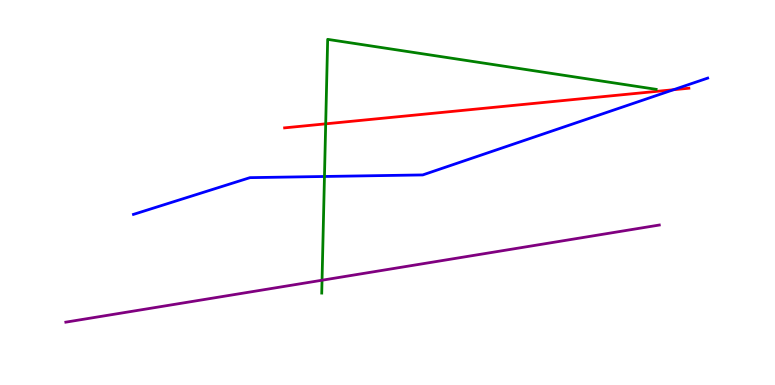[{'lines': ['blue', 'red'], 'intersections': [{'x': 8.69, 'y': 7.67}]}, {'lines': ['green', 'red'], 'intersections': [{'x': 4.2, 'y': 6.78}]}, {'lines': ['purple', 'red'], 'intersections': []}, {'lines': ['blue', 'green'], 'intersections': [{'x': 4.19, 'y': 5.42}]}, {'lines': ['blue', 'purple'], 'intersections': []}, {'lines': ['green', 'purple'], 'intersections': [{'x': 4.16, 'y': 2.72}]}]